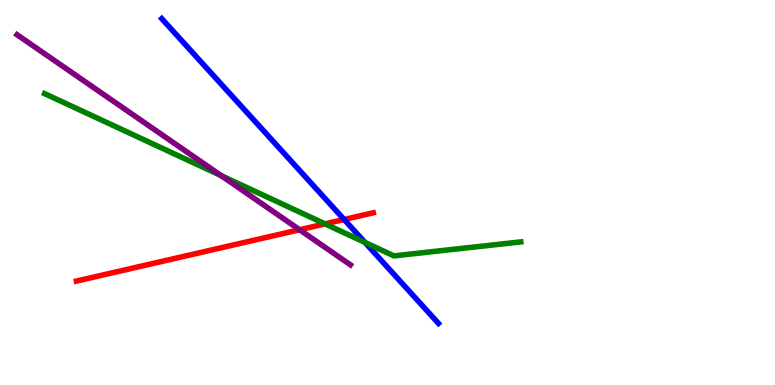[{'lines': ['blue', 'red'], 'intersections': [{'x': 4.44, 'y': 4.3}]}, {'lines': ['green', 'red'], 'intersections': [{'x': 4.19, 'y': 4.18}]}, {'lines': ['purple', 'red'], 'intersections': [{'x': 3.87, 'y': 4.03}]}, {'lines': ['blue', 'green'], 'intersections': [{'x': 4.71, 'y': 3.7}]}, {'lines': ['blue', 'purple'], 'intersections': []}, {'lines': ['green', 'purple'], 'intersections': [{'x': 2.85, 'y': 5.44}]}]